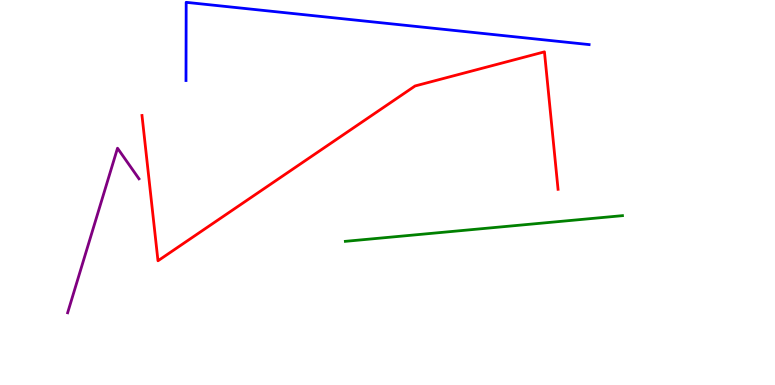[{'lines': ['blue', 'red'], 'intersections': []}, {'lines': ['green', 'red'], 'intersections': []}, {'lines': ['purple', 'red'], 'intersections': []}, {'lines': ['blue', 'green'], 'intersections': []}, {'lines': ['blue', 'purple'], 'intersections': []}, {'lines': ['green', 'purple'], 'intersections': []}]